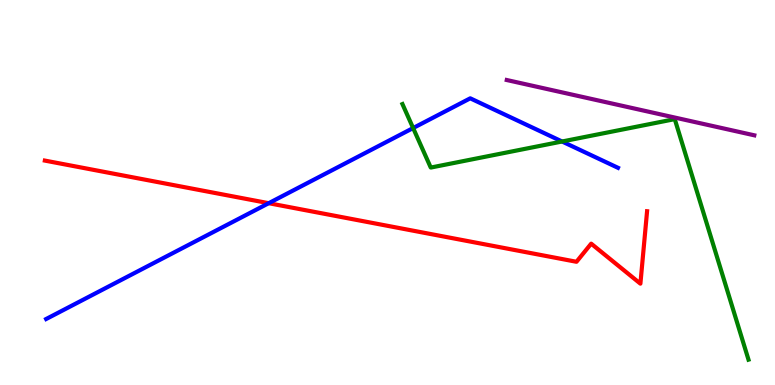[{'lines': ['blue', 'red'], 'intersections': [{'x': 3.47, 'y': 4.72}]}, {'lines': ['green', 'red'], 'intersections': []}, {'lines': ['purple', 'red'], 'intersections': []}, {'lines': ['blue', 'green'], 'intersections': [{'x': 5.33, 'y': 6.67}, {'x': 7.25, 'y': 6.32}]}, {'lines': ['blue', 'purple'], 'intersections': []}, {'lines': ['green', 'purple'], 'intersections': []}]